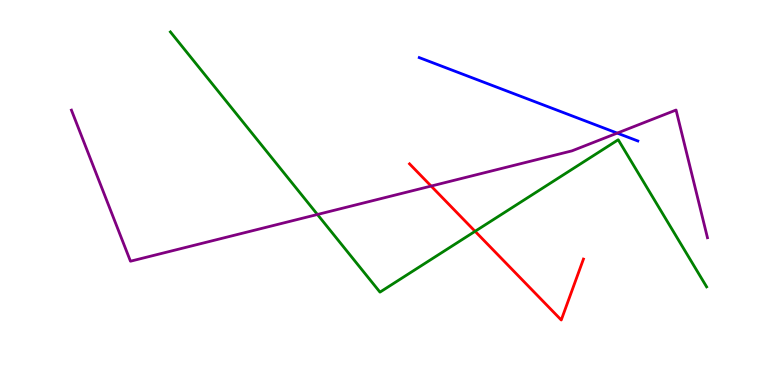[{'lines': ['blue', 'red'], 'intersections': []}, {'lines': ['green', 'red'], 'intersections': [{'x': 6.13, 'y': 3.99}]}, {'lines': ['purple', 'red'], 'intersections': [{'x': 5.56, 'y': 5.17}]}, {'lines': ['blue', 'green'], 'intersections': []}, {'lines': ['blue', 'purple'], 'intersections': [{'x': 7.96, 'y': 6.54}]}, {'lines': ['green', 'purple'], 'intersections': [{'x': 4.1, 'y': 4.43}]}]